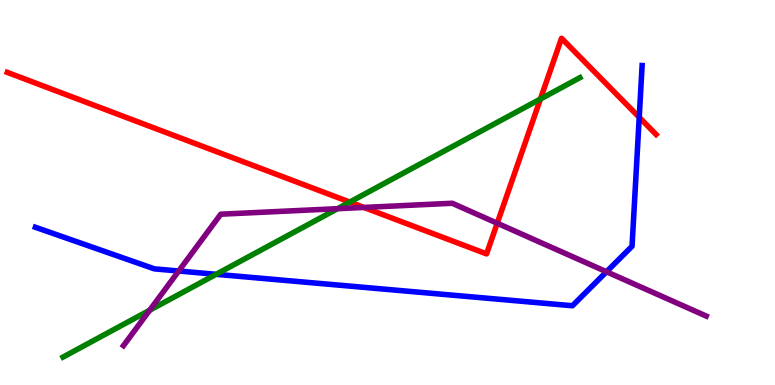[{'lines': ['blue', 'red'], 'intersections': [{'x': 8.25, 'y': 6.95}]}, {'lines': ['green', 'red'], 'intersections': [{'x': 4.51, 'y': 4.75}, {'x': 6.97, 'y': 7.43}]}, {'lines': ['purple', 'red'], 'intersections': [{'x': 4.7, 'y': 4.61}, {'x': 6.42, 'y': 4.2}]}, {'lines': ['blue', 'green'], 'intersections': [{'x': 2.79, 'y': 2.87}]}, {'lines': ['blue', 'purple'], 'intersections': [{'x': 2.31, 'y': 2.96}, {'x': 7.83, 'y': 2.94}]}, {'lines': ['green', 'purple'], 'intersections': [{'x': 1.93, 'y': 1.94}, {'x': 4.36, 'y': 4.58}]}]